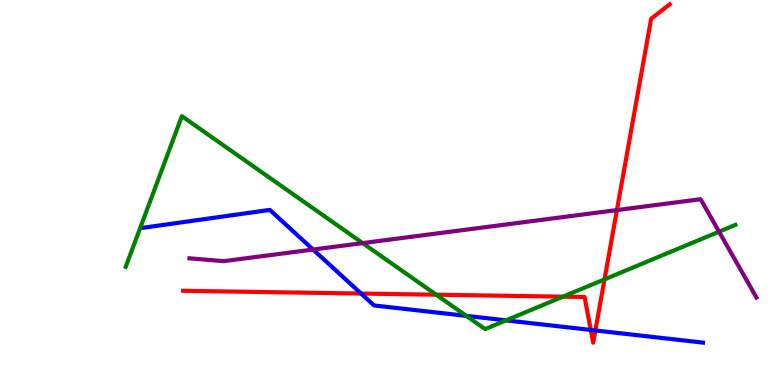[{'lines': ['blue', 'red'], 'intersections': [{'x': 4.66, 'y': 2.38}, {'x': 7.62, 'y': 1.43}, {'x': 7.68, 'y': 1.42}]}, {'lines': ['green', 'red'], 'intersections': [{'x': 5.63, 'y': 2.35}, {'x': 7.26, 'y': 2.29}, {'x': 7.8, 'y': 2.74}]}, {'lines': ['purple', 'red'], 'intersections': [{'x': 7.96, 'y': 4.54}]}, {'lines': ['blue', 'green'], 'intersections': [{'x': 6.02, 'y': 1.8}, {'x': 6.53, 'y': 1.68}]}, {'lines': ['blue', 'purple'], 'intersections': [{'x': 4.04, 'y': 3.52}]}, {'lines': ['green', 'purple'], 'intersections': [{'x': 4.68, 'y': 3.69}, {'x': 9.28, 'y': 3.98}]}]